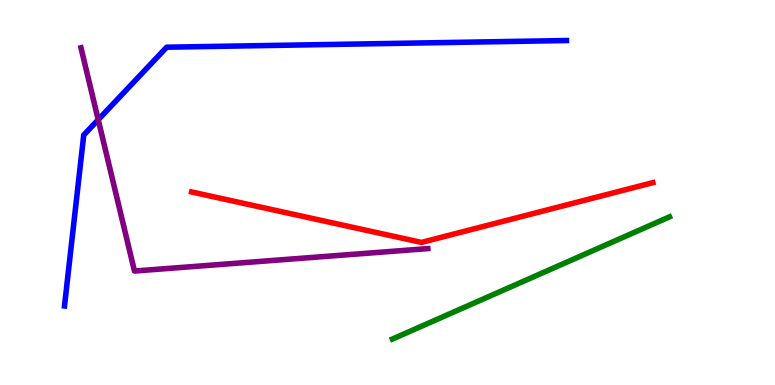[{'lines': ['blue', 'red'], 'intersections': []}, {'lines': ['green', 'red'], 'intersections': []}, {'lines': ['purple', 'red'], 'intersections': []}, {'lines': ['blue', 'green'], 'intersections': []}, {'lines': ['blue', 'purple'], 'intersections': [{'x': 1.27, 'y': 6.89}]}, {'lines': ['green', 'purple'], 'intersections': []}]